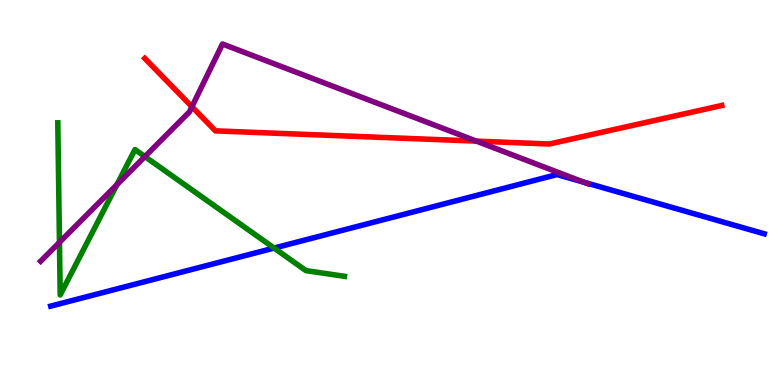[{'lines': ['blue', 'red'], 'intersections': []}, {'lines': ['green', 'red'], 'intersections': []}, {'lines': ['purple', 'red'], 'intersections': [{'x': 2.48, 'y': 7.23}, {'x': 6.15, 'y': 6.33}]}, {'lines': ['blue', 'green'], 'intersections': [{'x': 3.54, 'y': 3.56}]}, {'lines': ['blue', 'purple'], 'intersections': [{'x': 7.53, 'y': 5.27}]}, {'lines': ['green', 'purple'], 'intersections': [{'x': 0.767, 'y': 3.71}, {'x': 1.51, 'y': 5.2}, {'x': 1.87, 'y': 5.93}]}]